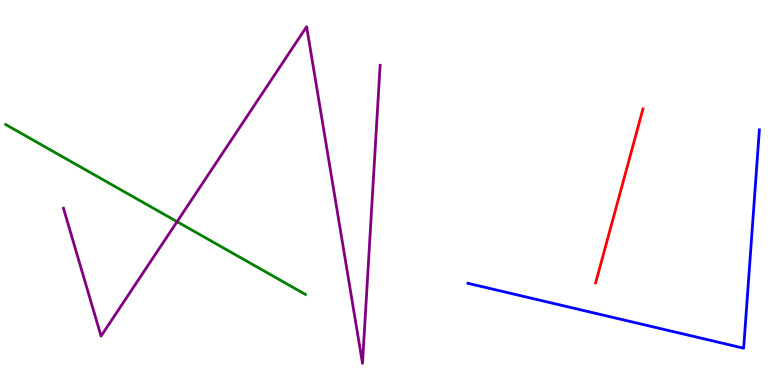[{'lines': ['blue', 'red'], 'intersections': []}, {'lines': ['green', 'red'], 'intersections': []}, {'lines': ['purple', 'red'], 'intersections': []}, {'lines': ['blue', 'green'], 'intersections': []}, {'lines': ['blue', 'purple'], 'intersections': []}, {'lines': ['green', 'purple'], 'intersections': [{'x': 2.28, 'y': 4.24}]}]